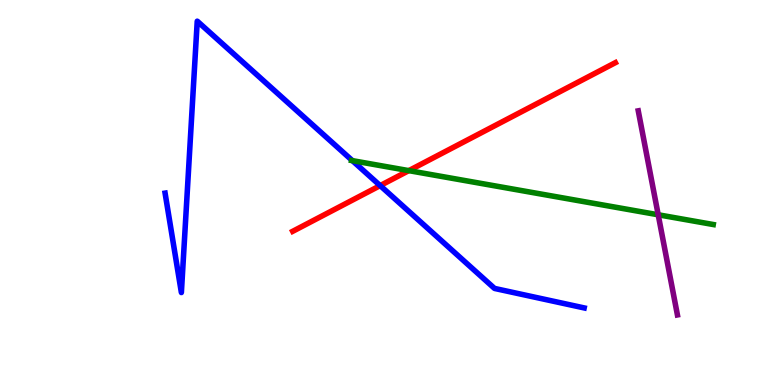[{'lines': ['blue', 'red'], 'intersections': [{'x': 4.91, 'y': 5.18}]}, {'lines': ['green', 'red'], 'intersections': [{'x': 5.27, 'y': 5.57}]}, {'lines': ['purple', 'red'], 'intersections': []}, {'lines': ['blue', 'green'], 'intersections': [{'x': 4.55, 'y': 5.83}]}, {'lines': ['blue', 'purple'], 'intersections': []}, {'lines': ['green', 'purple'], 'intersections': [{'x': 8.49, 'y': 4.42}]}]